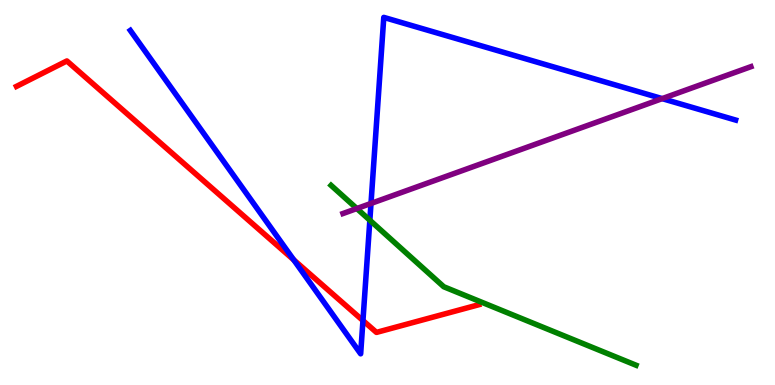[{'lines': ['blue', 'red'], 'intersections': [{'x': 3.79, 'y': 3.25}, {'x': 4.68, 'y': 1.67}]}, {'lines': ['green', 'red'], 'intersections': []}, {'lines': ['purple', 'red'], 'intersections': []}, {'lines': ['blue', 'green'], 'intersections': [{'x': 4.77, 'y': 4.28}]}, {'lines': ['blue', 'purple'], 'intersections': [{'x': 4.79, 'y': 4.72}, {'x': 8.54, 'y': 7.44}]}, {'lines': ['green', 'purple'], 'intersections': [{'x': 4.6, 'y': 4.58}]}]